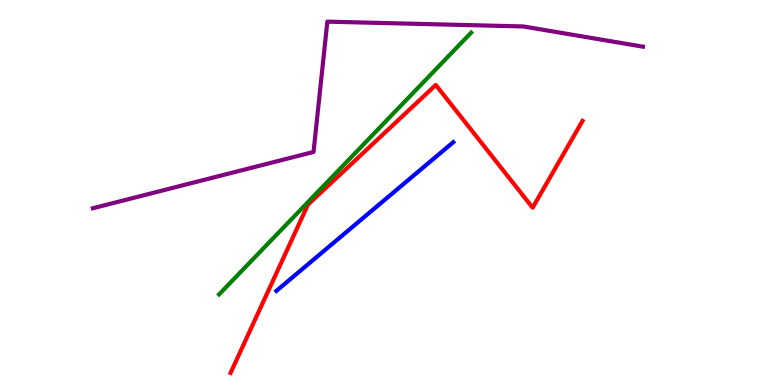[{'lines': ['blue', 'red'], 'intersections': []}, {'lines': ['green', 'red'], 'intersections': []}, {'lines': ['purple', 'red'], 'intersections': []}, {'lines': ['blue', 'green'], 'intersections': []}, {'lines': ['blue', 'purple'], 'intersections': []}, {'lines': ['green', 'purple'], 'intersections': []}]